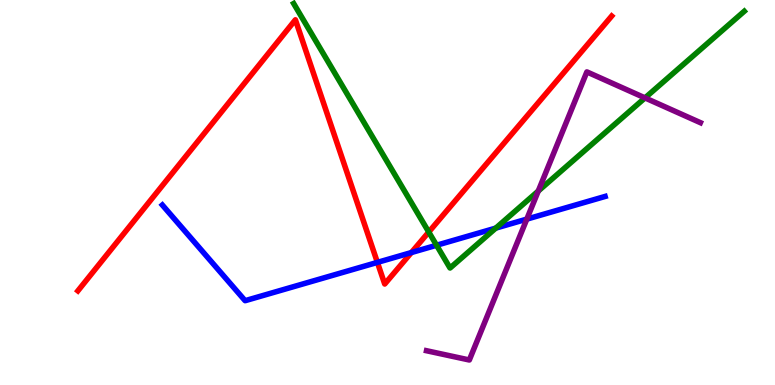[{'lines': ['blue', 'red'], 'intersections': [{'x': 4.87, 'y': 3.18}, {'x': 5.31, 'y': 3.44}]}, {'lines': ['green', 'red'], 'intersections': [{'x': 5.53, 'y': 3.97}]}, {'lines': ['purple', 'red'], 'intersections': []}, {'lines': ['blue', 'green'], 'intersections': [{'x': 5.63, 'y': 3.63}, {'x': 6.4, 'y': 4.08}]}, {'lines': ['blue', 'purple'], 'intersections': [{'x': 6.8, 'y': 4.31}]}, {'lines': ['green', 'purple'], 'intersections': [{'x': 6.95, 'y': 5.04}, {'x': 8.32, 'y': 7.46}]}]